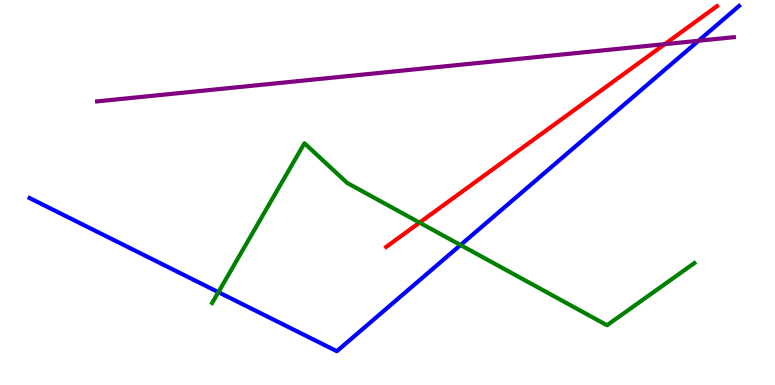[{'lines': ['blue', 'red'], 'intersections': []}, {'lines': ['green', 'red'], 'intersections': [{'x': 5.41, 'y': 4.22}]}, {'lines': ['purple', 'red'], 'intersections': [{'x': 8.58, 'y': 8.85}]}, {'lines': ['blue', 'green'], 'intersections': [{'x': 2.82, 'y': 2.41}, {'x': 5.94, 'y': 3.64}]}, {'lines': ['blue', 'purple'], 'intersections': [{'x': 9.01, 'y': 8.94}]}, {'lines': ['green', 'purple'], 'intersections': []}]